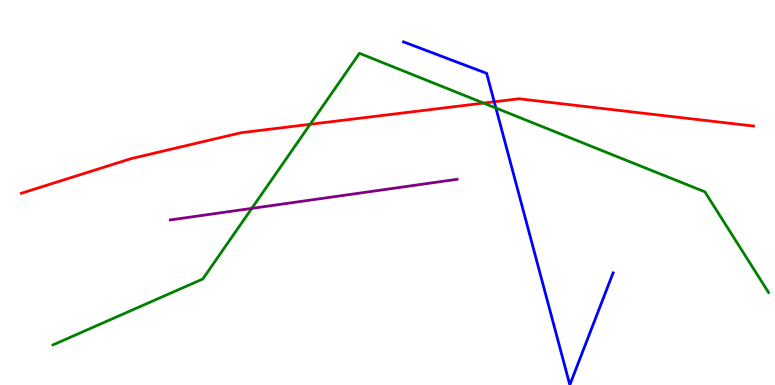[{'lines': ['blue', 'red'], 'intersections': [{'x': 6.38, 'y': 7.36}]}, {'lines': ['green', 'red'], 'intersections': [{'x': 4.0, 'y': 6.77}, {'x': 6.24, 'y': 7.32}]}, {'lines': ['purple', 'red'], 'intersections': []}, {'lines': ['blue', 'green'], 'intersections': [{'x': 6.4, 'y': 7.19}]}, {'lines': ['blue', 'purple'], 'intersections': []}, {'lines': ['green', 'purple'], 'intersections': [{'x': 3.25, 'y': 4.59}]}]